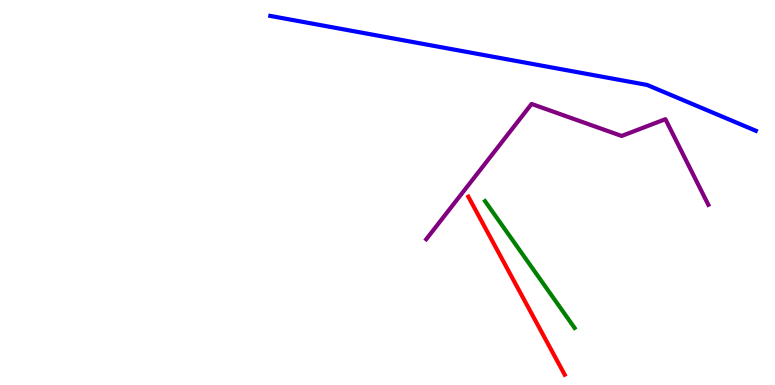[{'lines': ['blue', 'red'], 'intersections': []}, {'lines': ['green', 'red'], 'intersections': []}, {'lines': ['purple', 'red'], 'intersections': []}, {'lines': ['blue', 'green'], 'intersections': []}, {'lines': ['blue', 'purple'], 'intersections': []}, {'lines': ['green', 'purple'], 'intersections': []}]